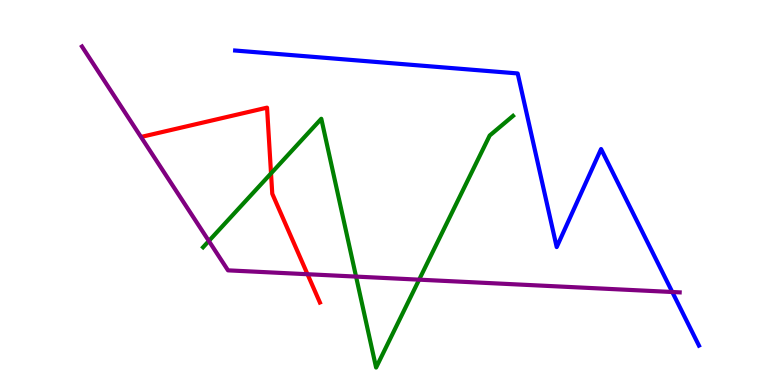[{'lines': ['blue', 'red'], 'intersections': []}, {'lines': ['green', 'red'], 'intersections': [{'x': 3.5, 'y': 5.5}]}, {'lines': ['purple', 'red'], 'intersections': [{'x': 3.97, 'y': 2.88}]}, {'lines': ['blue', 'green'], 'intersections': []}, {'lines': ['blue', 'purple'], 'intersections': [{'x': 8.67, 'y': 2.42}]}, {'lines': ['green', 'purple'], 'intersections': [{'x': 2.69, 'y': 3.74}, {'x': 4.59, 'y': 2.82}, {'x': 5.41, 'y': 2.74}]}]